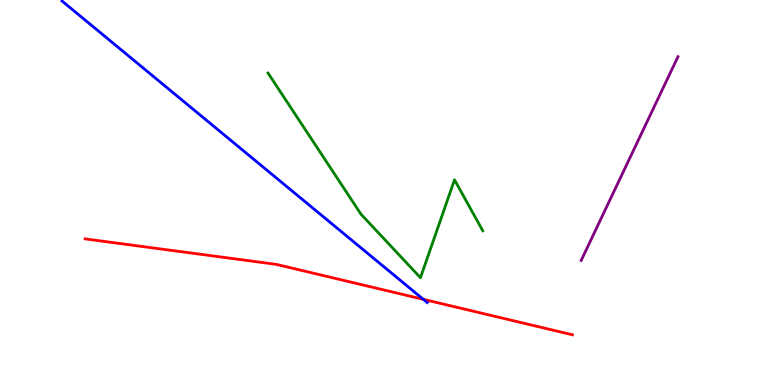[{'lines': ['blue', 'red'], 'intersections': [{'x': 5.46, 'y': 2.23}]}, {'lines': ['green', 'red'], 'intersections': []}, {'lines': ['purple', 'red'], 'intersections': []}, {'lines': ['blue', 'green'], 'intersections': []}, {'lines': ['blue', 'purple'], 'intersections': []}, {'lines': ['green', 'purple'], 'intersections': []}]